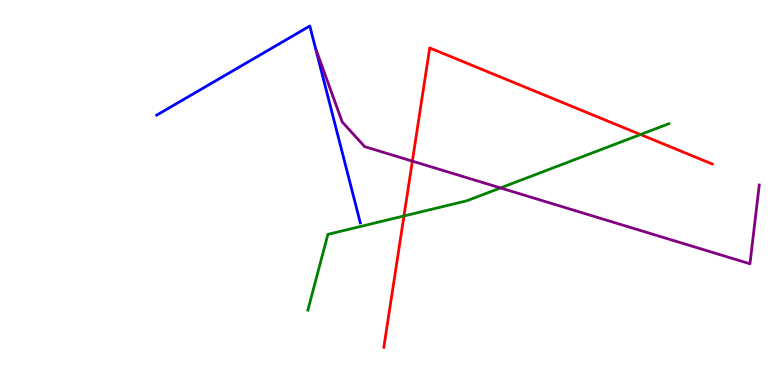[{'lines': ['blue', 'red'], 'intersections': []}, {'lines': ['green', 'red'], 'intersections': [{'x': 5.21, 'y': 4.39}, {'x': 8.26, 'y': 6.51}]}, {'lines': ['purple', 'red'], 'intersections': [{'x': 5.32, 'y': 5.81}]}, {'lines': ['blue', 'green'], 'intersections': []}, {'lines': ['blue', 'purple'], 'intersections': []}, {'lines': ['green', 'purple'], 'intersections': [{'x': 6.46, 'y': 5.12}]}]